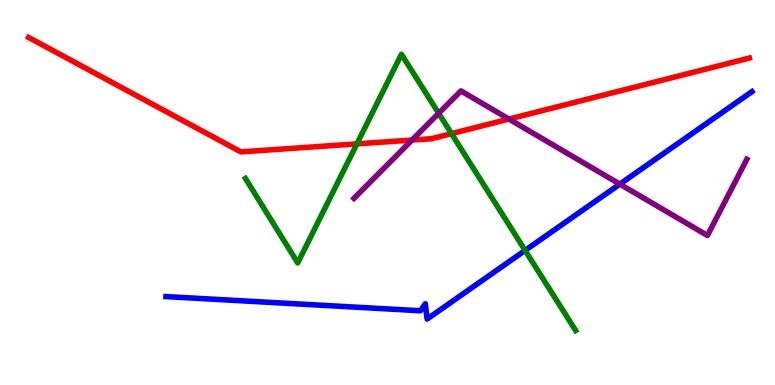[{'lines': ['blue', 'red'], 'intersections': []}, {'lines': ['green', 'red'], 'intersections': [{'x': 4.61, 'y': 6.26}, {'x': 5.83, 'y': 6.53}]}, {'lines': ['purple', 'red'], 'intersections': [{'x': 5.32, 'y': 6.36}, {'x': 6.57, 'y': 6.91}]}, {'lines': ['blue', 'green'], 'intersections': [{'x': 6.78, 'y': 3.5}]}, {'lines': ['blue', 'purple'], 'intersections': [{'x': 8.0, 'y': 5.22}]}, {'lines': ['green', 'purple'], 'intersections': [{'x': 5.66, 'y': 7.06}]}]